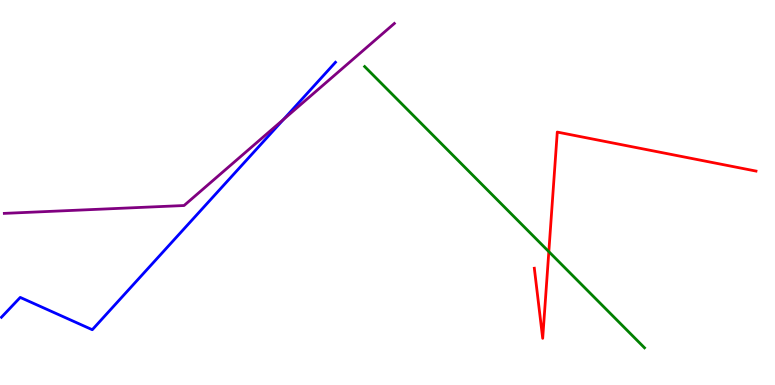[{'lines': ['blue', 'red'], 'intersections': []}, {'lines': ['green', 'red'], 'intersections': [{'x': 7.08, 'y': 3.46}]}, {'lines': ['purple', 'red'], 'intersections': []}, {'lines': ['blue', 'green'], 'intersections': []}, {'lines': ['blue', 'purple'], 'intersections': [{'x': 3.66, 'y': 6.9}]}, {'lines': ['green', 'purple'], 'intersections': []}]